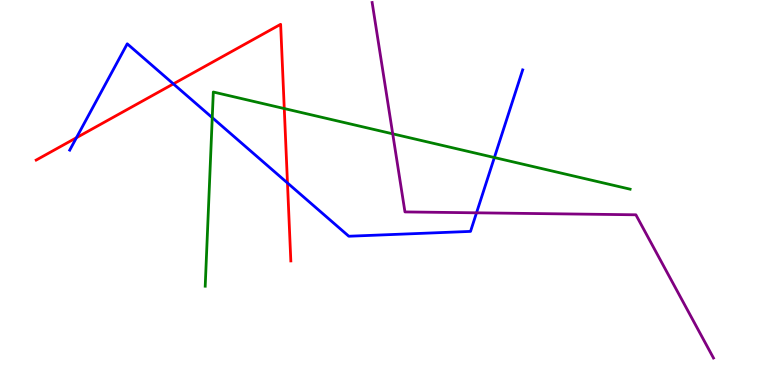[{'lines': ['blue', 'red'], 'intersections': [{'x': 0.986, 'y': 6.42}, {'x': 2.24, 'y': 7.82}, {'x': 3.71, 'y': 5.25}]}, {'lines': ['green', 'red'], 'intersections': [{'x': 3.67, 'y': 7.18}]}, {'lines': ['purple', 'red'], 'intersections': []}, {'lines': ['blue', 'green'], 'intersections': [{'x': 2.74, 'y': 6.94}, {'x': 6.38, 'y': 5.91}]}, {'lines': ['blue', 'purple'], 'intersections': [{'x': 6.15, 'y': 4.47}]}, {'lines': ['green', 'purple'], 'intersections': [{'x': 5.07, 'y': 6.52}]}]